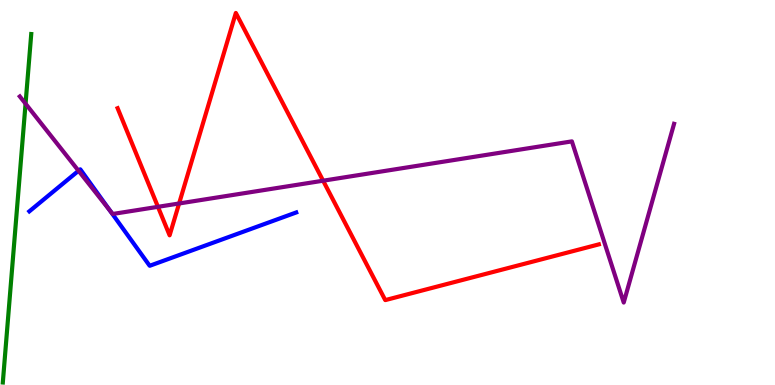[{'lines': ['blue', 'red'], 'intersections': []}, {'lines': ['green', 'red'], 'intersections': []}, {'lines': ['purple', 'red'], 'intersections': [{'x': 2.04, 'y': 4.63}, {'x': 2.31, 'y': 4.71}, {'x': 4.17, 'y': 5.31}]}, {'lines': ['blue', 'green'], 'intersections': []}, {'lines': ['blue', 'purple'], 'intersections': [{'x': 1.01, 'y': 5.56}, {'x': 1.42, 'y': 4.53}]}, {'lines': ['green', 'purple'], 'intersections': [{'x': 0.33, 'y': 7.31}]}]